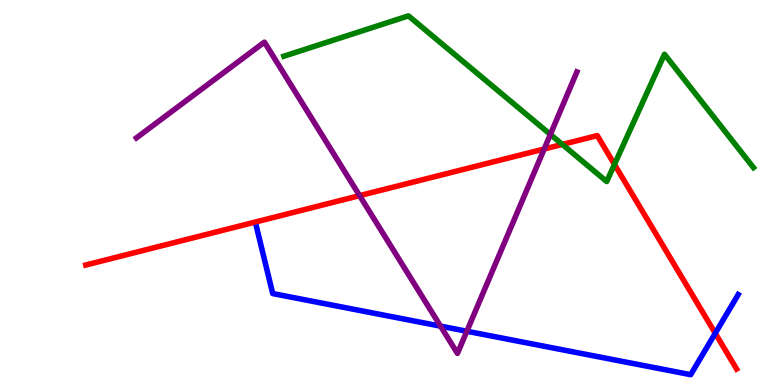[{'lines': ['blue', 'red'], 'intersections': [{'x': 9.23, 'y': 1.34}]}, {'lines': ['green', 'red'], 'intersections': [{'x': 7.26, 'y': 6.25}, {'x': 7.93, 'y': 5.73}]}, {'lines': ['purple', 'red'], 'intersections': [{'x': 4.64, 'y': 4.92}, {'x': 7.02, 'y': 6.13}]}, {'lines': ['blue', 'green'], 'intersections': []}, {'lines': ['blue', 'purple'], 'intersections': [{'x': 5.68, 'y': 1.53}, {'x': 6.02, 'y': 1.4}]}, {'lines': ['green', 'purple'], 'intersections': [{'x': 7.1, 'y': 6.51}]}]